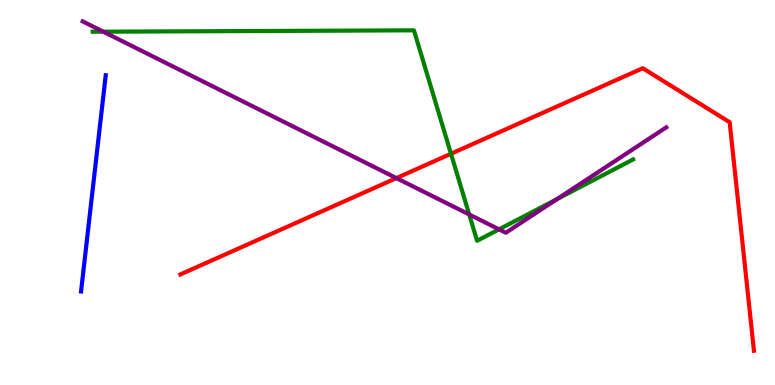[{'lines': ['blue', 'red'], 'intersections': []}, {'lines': ['green', 'red'], 'intersections': [{'x': 5.82, 'y': 6.01}]}, {'lines': ['purple', 'red'], 'intersections': [{'x': 5.11, 'y': 5.37}]}, {'lines': ['blue', 'green'], 'intersections': []}, {'lines': ['blue', 'purple'], 'intersections': []}, {'lines': ['green', 'purple'], 'intersections': [{'x': 1.33, 'y': 9.18}, {'x': 6.05, 'y': 4.43}, {'x': 6.44, 'y': 4.04}, {'x': 7.19, 'y': 4.83}]}]